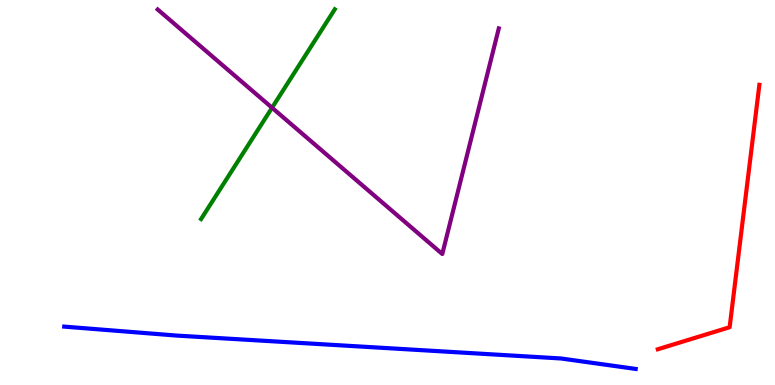[{'lines': ['blue', 'red'], 'intersections': []}, {'lines': ['green', 'red'], 'intersections': []}, {'lines': ['purple', 'red'], 'intersections': []}, {'lines': ['blue', 'green'], 'intersections': []}, {'lines': ['blue', 'purple'], 'intersections': []}, {'lines': ['green', 'purple'], 'intersections': [{'x': 3.51, 'y': 7.2}]}]